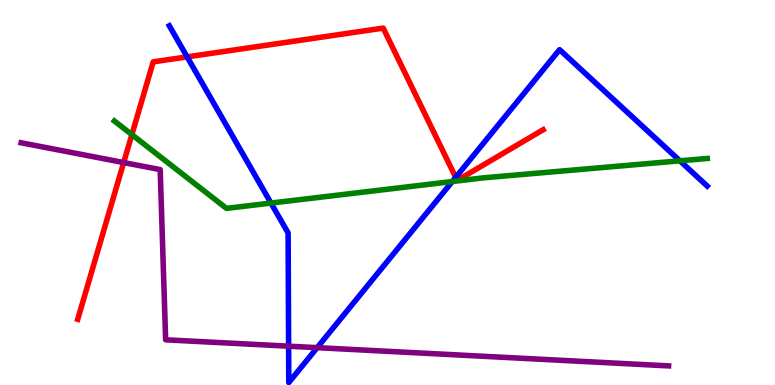[{'lines': ['blue', 'red'], 'intersections': [{'x': 2.41, 'y': 8.52}, {'x': 5.88, 'y': 5.39}]}, {'lines': ['green', 'red'], 'intersections': [{'x': 1.7, 'y': 6.5}]}, {'lines': ['purple', 'red'], 'intersections': [{'x': 1.6, 'y': 5.78}]}, {'lines': ['blue', 'green'], 'intersections': [{'x': 3.5, 'y': 4.73}, {'x': 5.84, 'y': 5.28}, {'x': 8.77, 'y': 5.82}]}, {'lines': ['blue', 'purple'], 'intersections': [{'x': 3.72, 'y': 1.01}, {'x': 4.09, 'y': 0.97}]}, {'lines': ['green', 'purple'], 'intersections': []}]